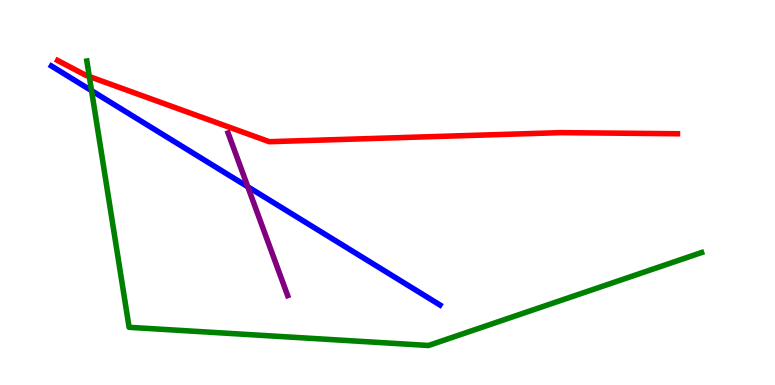[{'lines': ['blue', 'red'], 'intersections': []}, {'lines': ['green', 'red'], 'intersections': [{'x': 1.15, 'y': 8.01}]}, {'lines': ['purple', 'red'], 'intersections': []}, {'lines': ['blue', 'green'], 'intersections': [{'x': 1.18, 'y': 7.64}]}, {'lines': ['blue', 'purple'], 'intersections': [{'x': 3.2, 'y': 5.15}]}, {'lines': ['green', 'purple'], 'intersections': []}]